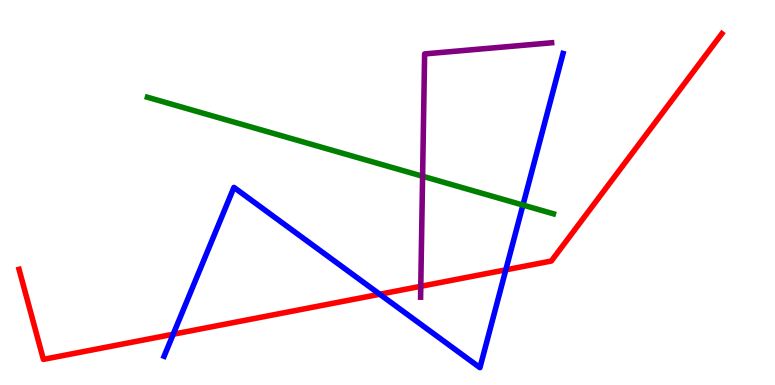[{'lines': ['blue', 'red'], 'intersections': [{'x': 2.24, 'y': 1.32}, {'x': 4.9, 'y': 2.36}, {'x': 6.53, 'y': 2.99}]}, {'lines': ['green', 'red'], 'intersections': []}, {'lines': ['purple', 'red'], 'intersections': [{'x': 5.43, 'y': 2.56}]}, {'lines': ['blue', 'green'], 'intersections': [{'x': 6.75, 'y': 4.67}]}, {'lines': ['blue', 'purple'], 'intersections': []}, {'lines': ['green', 'purple'], 'intersections': [{'x': 5.45, 'y': 5.42}]}]